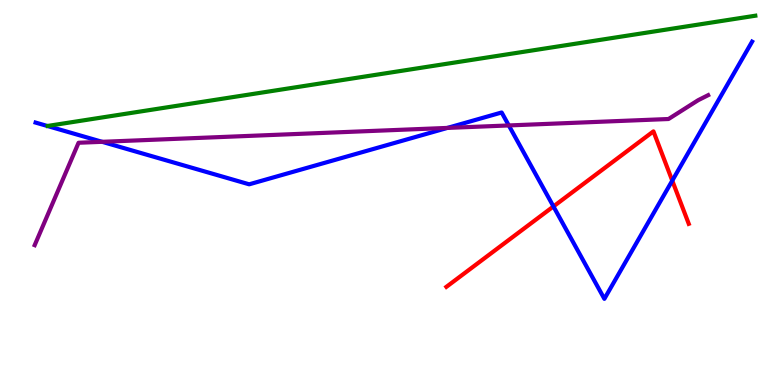[{'lines': ['blue', 'red'], 'intersections': [{'x': 7.14, 'y': 4.64}, {'x': 8.67, 'y': 5.31}]}, {'lines': ['green', 'red'], 'intersections': []}, {'lines': ['purple', 'red'], 'intersections': []}, {'lines': ['blue', 'green'], 'intersections': []}, {'lines': ['blue', 'purple'], 'intersections': [{'x': 1.32, 'y': 6.32}, {'x': 5.77, 'y': 6.68}, {'x': 6.57, 'y': 6.74}]}, {'lines': ['green', 'purple'], 'intersections': []}]